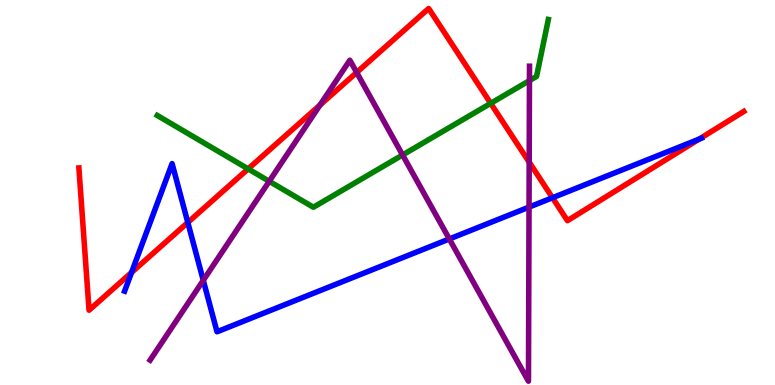[{'lines': ['blue', 'red'], 'intersections': [{'x': 1.7, 'y': 2.92}, {'x': 2.42, 'y': 4.22}, {'x': 7.13, 'y': 4.86}, {'x': 9.02, 'y': 6.39}]}, {'lines': ['green', 'red'], 'intersections': [{'x': 3.2, 'y': 5.61}, {'x': 6.33, 'y': 7.32}]}, {'lines': ['purple', 'red'], 'intersections': [{'x': 4.13, 'y': 7.27}, {'x': 4.6, 'y': 8.12}, {'x': 6.83, 'y': 5.79}]}, {'lines': ['blue', 'green'], 'intersections': []}, {'lines': ['blue', 'purple'], 'intersections': [{'x': 2.62, 'y': 2.72}, {'x': 5.8, 'y': 3.79}, {'x': 6.83, 'y': 4.62}]}, {'lines': ['green', 'purple'], 'intersections': [{'x': 3.47, 'y': 5.29}, {'x': 5.19, 'y': 5.97}, {'x': 6.83, 'y': 7.91}]}]